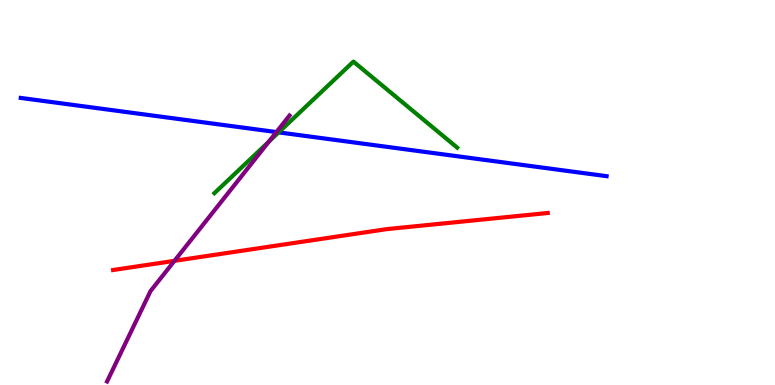[{'lines': ['blue', 'red'], 'intersections': []}, {'lines': ['green', 'red'], 'intersections': []}, {'lines': ['purple', 'red'], 'intersections': [{'x': 2.25, 'y': 3.22}]}, {'lines': ['blue', 'green'], 'intersections': [{'x': 3.6, 'y': 6.56}]}, {'lines': ['blue', 'purple'], 'intersections': [{'x': 3.57, 'y': 6.57}]}, {'lines': ['green', 'purple'], 'intersections': [{'x': 3.47, 'y': 6.32}]}]